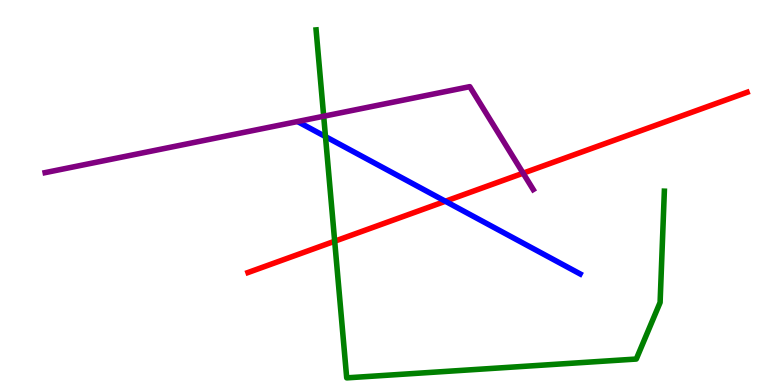[{'lines': ['blue', 'red'], 'intersections': [{'x': 5.75, 'y': 4.77}]}, {'lines': ['green', 'red'], 'intersections': [{'x': 4.32, 'y': 3.73}]}, {'lines': ['purple', 'red'], 'intersections': [{'x': 6.75, 'y': 5.5}]}, {'lines': ['blue', 'green'], 'intersections': [{'x': 4.2, 'y': 6.45}]}, {'lines': ['blue', 'purple'], 'intersections': []}, {'lines': ['green', 'purple'], 'intersections': [{'x': 4.18, 'y': 6.98}]}]